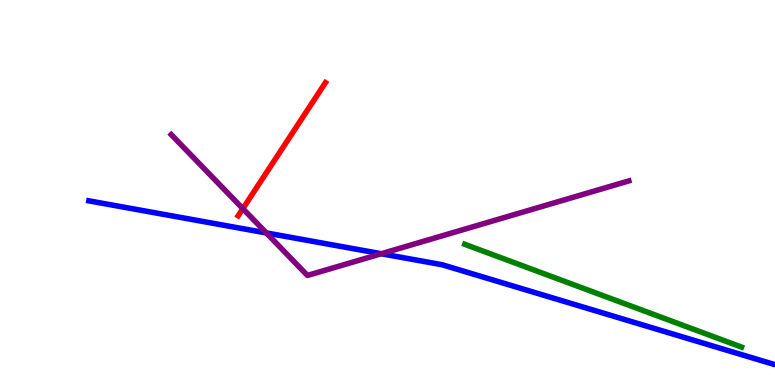[{'lines': ['blue', 'red'], 'intersections': []}, {'lines': ['green', 'red'], 'intersections': []}, {'lines': ['purple', 'red'], 'intersections': [{'x': 3.13, 'y': 4.58}]}, {'lines': ['blue', 'green'], 'intersections': []}, {'lines': ['blue', 'purple'], 'intersections': [{'x': 3.44, 'y': 3.95}, {'x': 4.92, 'y': 3.41}]}, {'lines': ['green', 'purple'], 'intersections': []}]